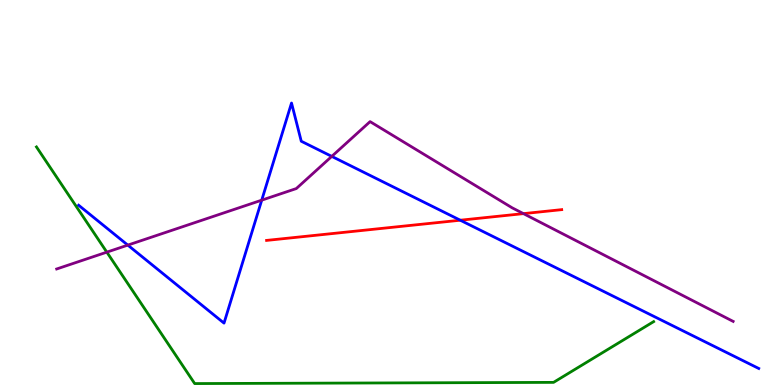[{'lines': ['blue', 'red'], 'intersections': [{'x': 5.94, 'y': 4.28}]}, {'lines': ['green', 'red'], 'intersections': []}, {'lines': ['purple', 'red'], 'intersections': [{'x': 6.75, 'y': 4.45}]}, {'lines': ['blue', 'green'], 'intersections': []}, {'lines': ['blue', 'purple'], 'intersections': [{'x': 1.65, 'y': 3.63}, {'x': 3.38, 'y': 4.8}, {'x': 4.28, 'y': 5.94}]}, {'lines': ['green', 'purple'], 'intersections': [{'x': 1.38, 'y': 3.45}]}]